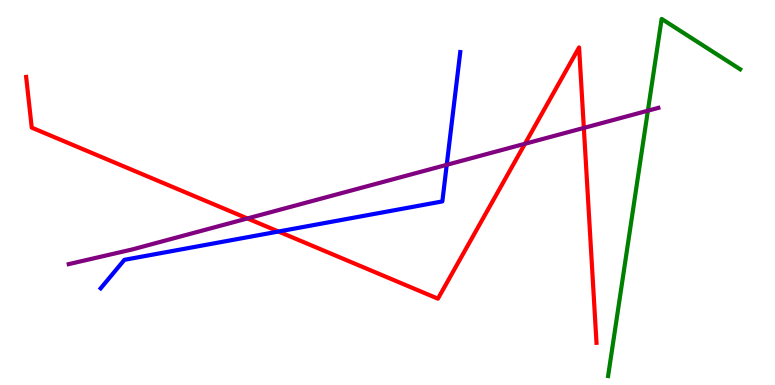[{'lines': ['blue', 'red'], 'intersections': [{'x': 3.59, 'y': 3.99}]}, {'lines': ['green', 'red'], 'intersections': []}, {'lines': ['purple', 'red'], 'intersections': [{'x': 3.19, 'y': 4.33}, {'x': 6.77, 'y': 6.27}, {'x': 7.53, 'y': 6.68}]}, {'lines': ['blue', 'green'], 'intersections': []}, {'lines': ['blue', 'purple'], 'intersections': [{'x': 5.76, 'y': 5.72}]}, {'lines': ['green', 'purple'], 'intersections': [{'x': 8.36, 'y': 7.12}]}]